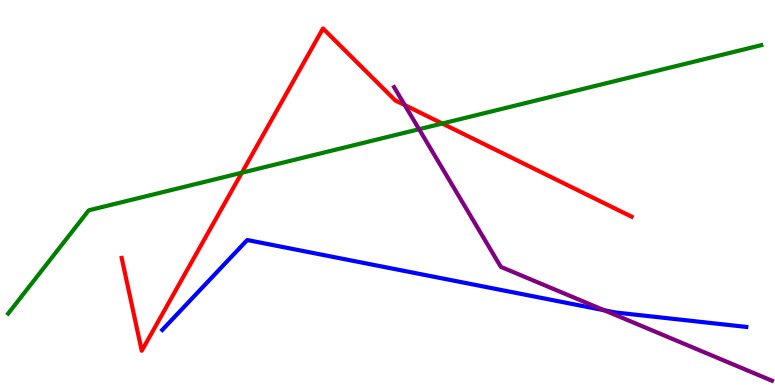[{'lines': ['blue', 'red'], 'intersections': []}, {'lines': ['green', 'red'], 'intersections': [{'x': 3.12, 'y': 5.51}, {'x': 5.71, 'y': 6.79}]}, {'lines': ['purple', 'red'], 'intersections': [{'x': 5.22, 'y': 7.27}]}, {'lines': ['blue', 'green'], 'intersections': []}, {'lines': ['blue', 'purple'], 'intersections': [{'x': 7.8, 'y': 1.94}]}, {'lines': ['green', 'purple'], 'intersections': [{'x': 5.41, 'y': 6.64}]}]